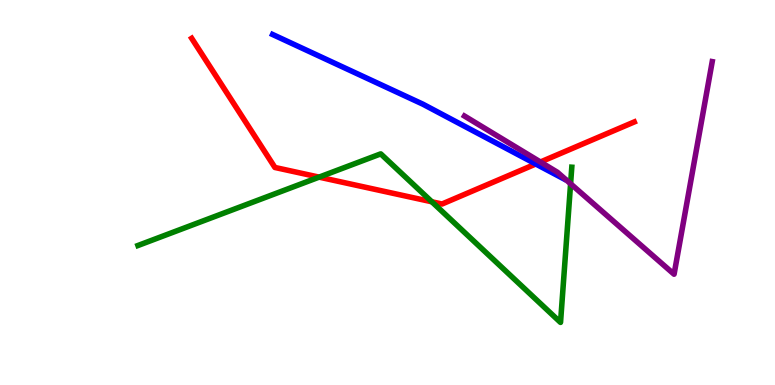[{'lines': ['blue', 'red'], 'intersections': [{'x': 6.91, 'y': 5.74}]}, {'lines': ['green', 'red'], 'intersections': [{'x': 4.12, 'y': 5.4}, {'x': 5.57, 'y': 4.76}]}, {'lines': ['purple', 'red'], 'intersections': [{'x': 6.97, 'y': 5.79}]}, {'lines': ['blue', 'green'], 'intersections': []}, {'lines': ['blue', 'purple'], 'intersections': []}, {'lines': ['green', 'purple'], 'intersections': [{'x': 7.36, 'y': 5.23}]}]